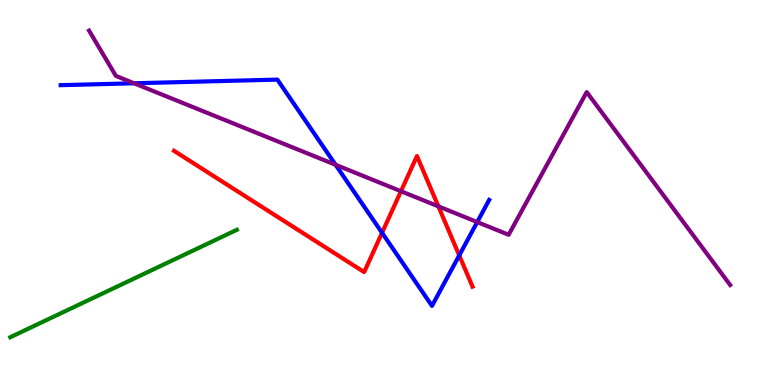[{'lines': ['blue', 'red'], 'intersections': [{'x': 4.93, 'y': 3.95}, {'x': 5.93, 'y': 3.37}]}, {'lines': ['green', 'red'], 'intersections': []}, {'lines': ['purple', 'red'], 'intersections': [{'x': 5.17, 'y': 5.03}, {'x': 5.66, 'y': 4.64}]}, {'lines': ['blue', 'green'], 'intersections': []}, {'lines': ['blue', 'purple'], 'intersections': [{'x': 1.73, 'y': 7.84}, {'x': 4.33, 'y': 5.72}, {'x': 6.16, 'y': 4.23}]}, {'lines': ['green', 'purple'], 'intersections': []}]